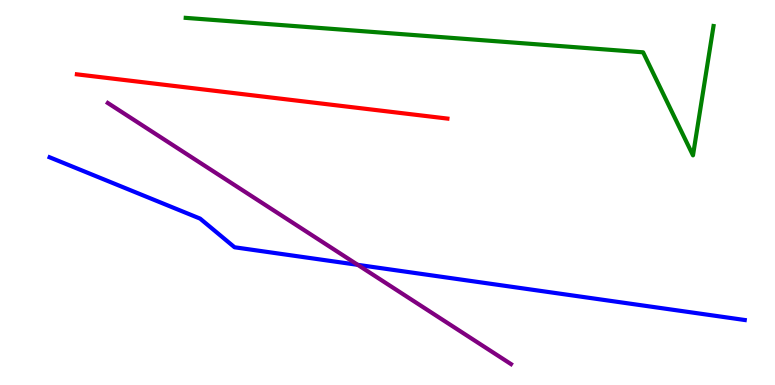[{'lines': ['blue', 'red'], 'intersections': []}, {'lines': ['green', 'red'], 'intersections': []}, {'lines': ['purple', 'red'], 'intersections': []}, {'lines': ['blue', 'green'], 'intersections': []}, {'lines': ['blue', 'purple'], 'intersections': [{'x': 4.62, 'y': 3.12}]}, {'lines': ['green', 'purple'], 'intersections': []}]